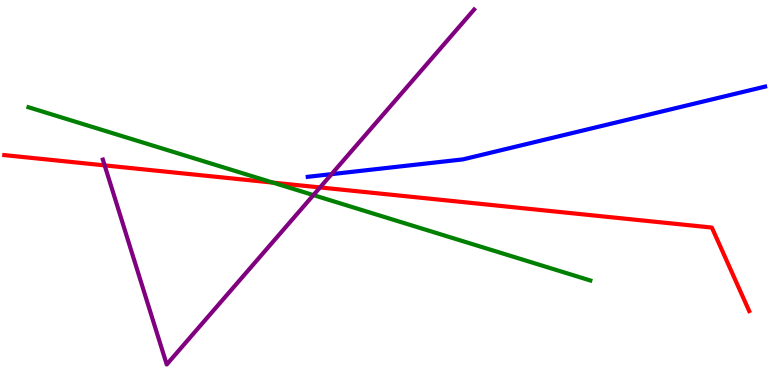[{'lines': ['blue', 'red'], 'intersections': []}, {'lines': ['green', 'red'], 'intersections': [{'x': 3.52, 'y': 5.26}]}, {'lines': ['purple', 'red'], 'intersections': [{'x': 1.35, 'y': 5.7}, {'x': 4.13, 'y': 5.13}]}, {'lines': ['blue', 'green'], 'intersections': []}, {'lines': ['blue', 'purple'], 'intersections': [{'x': 4.28, 'y': 5.48}]}, {'lines': ['green', 'purple'], 'intersections': [{'x': 4.04, 'y': 4.93}]}]